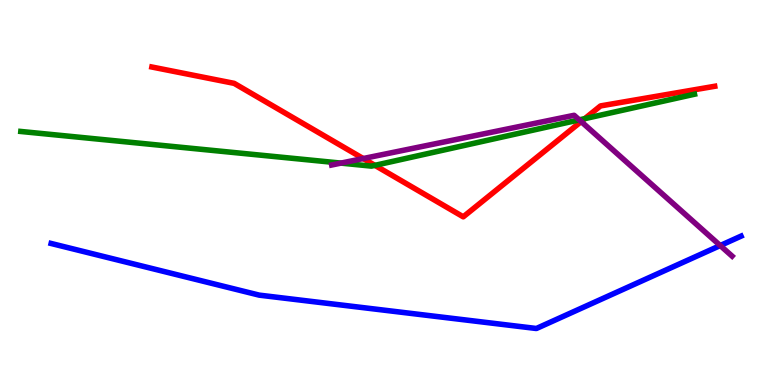[{'lines': ['blue', 'red'], 'intersections': []}, {'lines': ['green', 'red'], 'intersections': [{'x': 4.84, 'y': 5.71}, {'x': 7.55, 'y': 6.92}]}, {'lines': ['purple', 'red'], 'intersections': [{'x': 4.69, 'y': 5.88}, {'x': 7.5, 'y': 6.84}]}, {'lines': ['blue', 'green'], 'intersections': []}, {'lines': ['blue', 'purple'], 'intersections': [{'x': 9.29, 'y': 3.62}]}, {'lines': ['green', 'purple'], 'intersections': [{'x': 4.4, 'y': 5.76}, {'x': 7.47, 'y': 6.89}]}]